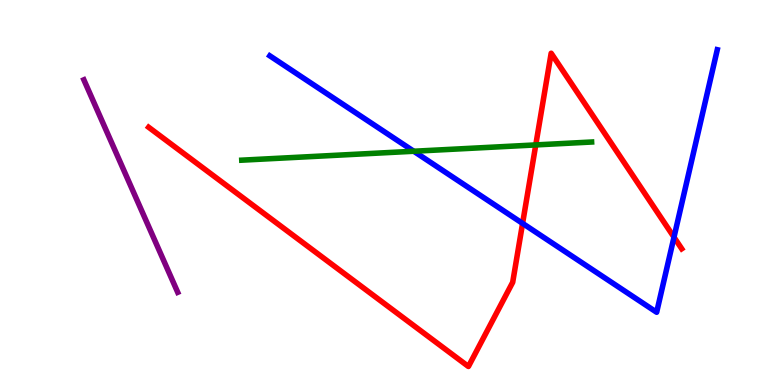[{'lines': ['blue', 'red'], 'intersections': [{'x': 6.74, 'y': 4.2}, {'x': 8.7, 'y': 3.84}]}, {'lines': ['green', 'red'], 'intersections': [{'x': 6.91, 'y': 6.24}]}, {'lines': ['purple', 'red'], 'intersections': []}, {'lines': ['blue', 'green'], 'intersections': [{'x': 5.34, 'y': 6.07}]}, {'lines': ['blue', 'purple'], 'intersections': []}, {'lines': ['green', 'purple'], 'intersections': []}]